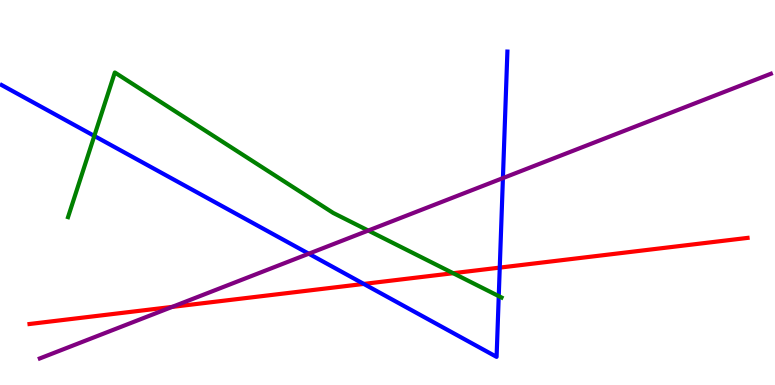[{'lines': ['blue', 'red'], 'intersections': [{'x': 4.69, 'y': 2.63}, {'x': 6.45, 'y': 3.05}]}, {'lines': ['green', 'red'], 'intersections': [{'x': 5.85, 'y': 2.9}]}, {'lines': ['purple', 'red'], 'intersections': [{'x': 2.22, 'y': 2.03}]}, {'lines': ['blue', 'green'], 'intersections': [{'x': 1.22, 'y': 6.47}, {'x': 6.44, 'y': 2.31}]}, {'lines': ['blue', 'purple'], 'intersections': [{'x': 3.98, 'y': 3.41}, {'x': 6.49, 'y': 5.37}]}, {'lines': ['green', 'purple'], 'intersections': [{'x': 4.75, 'y': 4.01}]}]